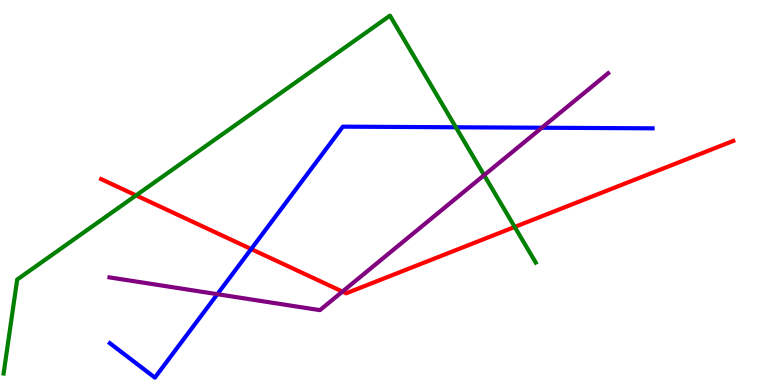[{'lines': ['blue', 'red'], 'intersections': [{'x': 3.24, 'y': 3.53}]}, {'lines': ['green', 'red'], 'intersections': [{'x': 1.76, 'y': 4.93}, {'x': 6.64, 'y': 4.11}]}, {'lines': ['purple', 'red'], 'intersections': [{'x': 4.42, 'y': 2.43}]}, {'lines': ['blue', 'green'], 'intersections': [{'x': 5.88, 'y': 6.69}]}, {'lines': ['blue', 'purple'], 'intersections': [{'x': 2.8, 'y': 2.36}, {'x': 6.99, 'y': 6.68}]}, {'lines': ['green', 'purple'], 'intersections': [{'x': 6.25, 'y': 5.45}]}]